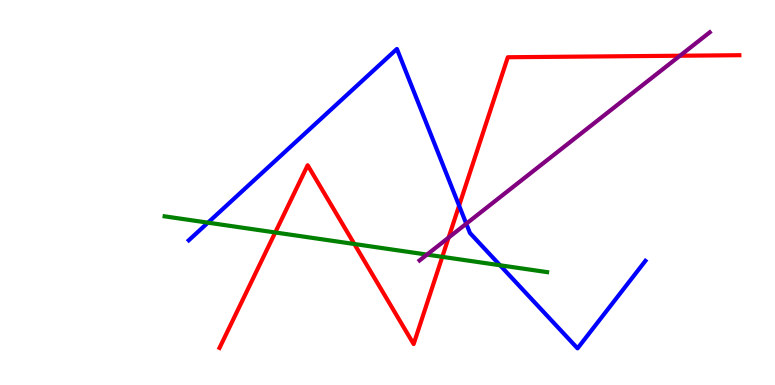[{'lines': ['blue', 'red'], 'intersections': [{'x': 5.92, 'y': 4.66}]}, {'lines': ['green', 'red'], 'intersections': [{'x': 3.55, 'y': 3.96}, {'x': 4.57, 'y': 3.66}, {'x': 5.71, 'y': 3.33}]}, {'lines': ['purple', 'red'], 'intersections': [{'x': 5.79, 'y': 3.83}, {'x': 8.77, 'y': 8.55}]}, {'lines': ['blue', 'green'], 'intersections': [{'x': 2.68, 'y': 4.22}, {'x': 6.45, 'y': 3.11}]}, {'lines': ['blue', 'purple'], 'intersections': [{'x': 6.02, 'y': 4.19}]}, {'lines': ['green', 'purple'], 'intersections': [{'x': 5.51, 'y': 3.39}]}]